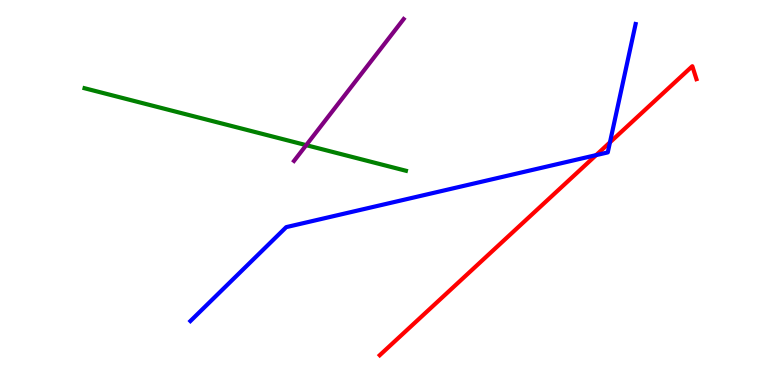[{'lines': ['blue', 'red'], 'intersections': [{'x': 7.69, 'y': 5.97}, {'x': 7.87, 'y': 6.3}]}, {'lines': ['green', 'red'], 'intersections': []}, {'lines': ['purple', 'red'], 'intersections': []}, {'lines': ['blue', 'green'], 'intersections': []}, {'lines': ['blue', 'purple'], 'intersections': []}, {'lines': ['green', 'purple'], 'intersections': [{'x': 3.95, 'y': 6.23}]}]